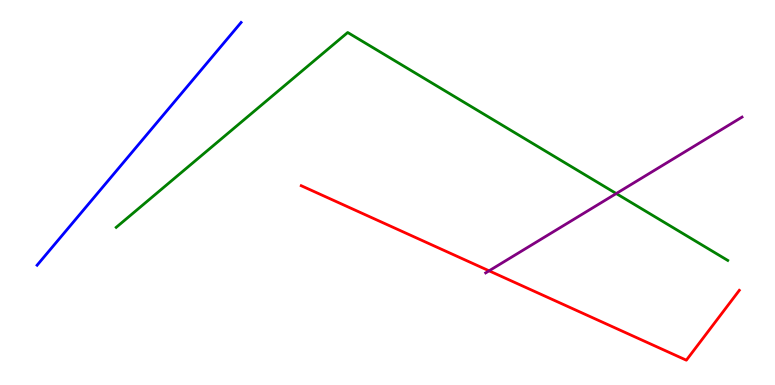[{'lines': ['blue', 'red'], 'intersections': []}, {'lines': ['green', 'red'], 'intersections': []}, {'lines': ['purple', 'red'], 'intersections': [{'x': 6.31, 'y': 2.97}]}, {'lines': ['blue', 'green'], 'intersections': []}, {'lines': ['blue', 'purple'], 'intersections': []}, {'lines': ['green', 'purple'], 'intersections': [{'x': 7.95, 'y': 4.97}]}]